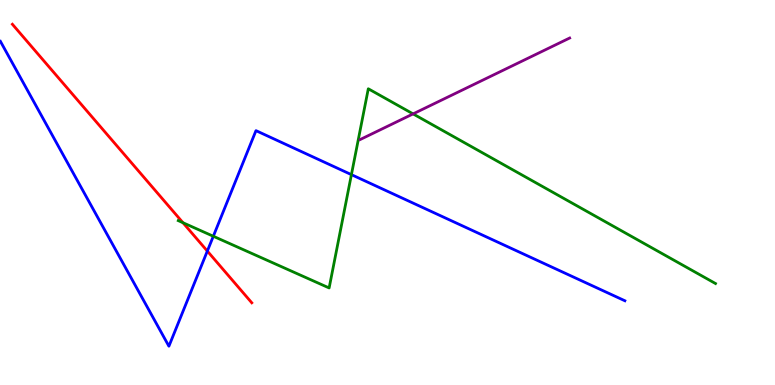[{'lines': ['blue', 'red'], 'intersections': [{'x': 2.68, 'y': 3.48}]}, {'lines': ['green', 'red'], 'intersections': [{'x': 2.36, 'y': 4.22}]}, {'lines': ['purple', 'red'], 'intersections': []}, {'lines': ['blue', 'green'], 'intersections': [{'x': 2.75, 'y': 3.86}, {'x': 4.53, 'y': 5.46}]}, {'lines': ['blue', 'purple'], 'intersections': []}, {'lines': ['green', 'purple'], 'intersections': [{'x': 5.33, 'y': 7.04}]}]